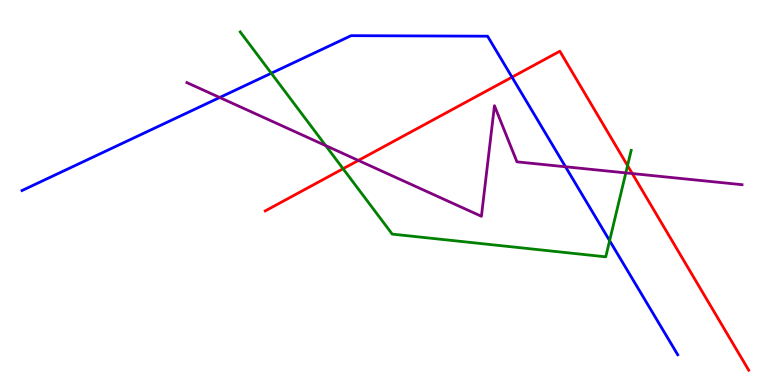[{'lines': ['blue', 'red'], 'intersections': [{'x': 6.61, 'y': 8.0}]}, {'lines': ['green', 'red'], 'intersections': [{'x': 4.43, 'y': 5.62}, {'x': 8.1, 'y': 5.7}]}, {'lines': ['purple', 'red'], 'intersections': [{'x': 4.62, 'y': 5.83}, {'x': 8.16, 'y': 5.49}]}, {'lines': ['blue', 'green'], 'intersections': [{'x': 3.5, 'y': 8.1}, {'x': 7.87, 'y': 3.75}]}, {'lines': ['blue', 'purple'], 'intersections': [{'x': 2.83, 'y': 7.47}, {'x': 7.3, 'y': 5.67}]}, {'lines': ['green', 'purple'], 'intersections': [{'x': 4.2, 'y': 6.22}, {'x': 8.07, 'y': 5.51}]}]